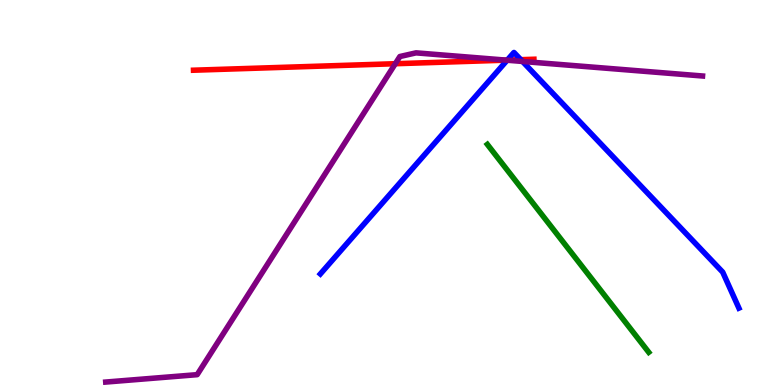[{'lines': ['blue', 'red'], 'intersections': [{'x': 6.55, 'y': 8.44}, {'x': 6.72, 'y': 8.45}]}, {'lines': ['green', 'red'], 'intersections': []}, {'lines': ['purple', 'red'], 'intersections': [{'x': 5.1, 'y': 8.34}, {'x': 6.53, 'y': 8.44}]}, {'lines': ['blue', 'green'], 'intersections': []}, {'lines': ['blue', 'purple'], 'intersections': [{'x': 6.54, 'y': 8.44}, {'x': 6.74, 'y': 8.4}]}, {'lines': ['green', 'purple'], 'intersections': []}]